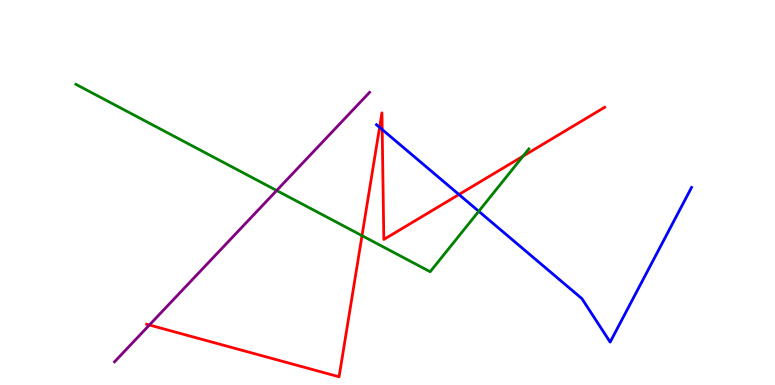[{'lines': ['blue', 'red'], 'intersections': [{'x': 4.9, 'y': 6.69}, {'x': 4.93, 'y': 6.64}, {'x': 5.92, 'y': 4.95}]}, {'lines': ['green', 'red'], 'intersections': [{'x': 4.67, 'y': 3.88}, {'x': 6.75, 'y': 5.95}]}, {'lines': ['purple', 'red'], 'intersections': [{'x': 1.93, 'y': 1.56}]}, {'lines': ['blue', 'green'], 'intersections': [{'x': 6.18, 'y': 4.51}]}, {'lines': ['blue', 'purple'], 'intersections': []}, {'lines': ['green', 'purple'], 'intersections': [{'x': 3.57, 'y': 5.05}]}]